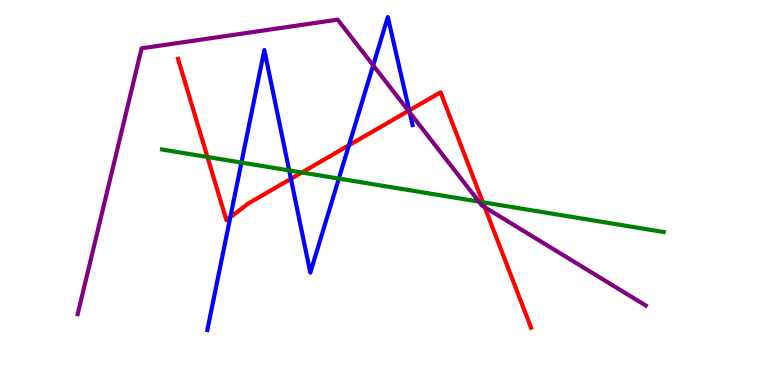[{'lines': ['blue', 'red'], 'intersections': [{'x': 2.97, 'y': 4.36}, {'x': 3.75, 'y': 5.36}, {'x': 4.5, 'y': 6.23}, {'x': 5.28, 'y': 7.13}]}, {'lines': ['green', 'red'], 'intersections': [{'x': 2.68, 'y': 5.92}, {'x': 3.89, 'y': 5.52}, {'x': 6.23, 'y': 4.75}]}, {'lines': ['purple', 'red'], 'intersections': [{'x': 5.27, 'y': 7.12}, {'x': 6.25, 'y': 4.62}]}, {'lines': ['blue', 'green'], 'intersections': [{'x': 3.12, 'y': 5.78}, {'x': 3.73, 'y': 5.57}, {'x': 4.37, 'y': 5.36}]}, {'lines': ['blue', 'purple'], 'intersections': [{'x': 4.82, 'y': 8.3}, {'x': 5.29, 'y': 7.08}]}, {'lines': ['green', 'purple'], 'intersections': [{'x': 6.18, 'y': 4.76}]}]